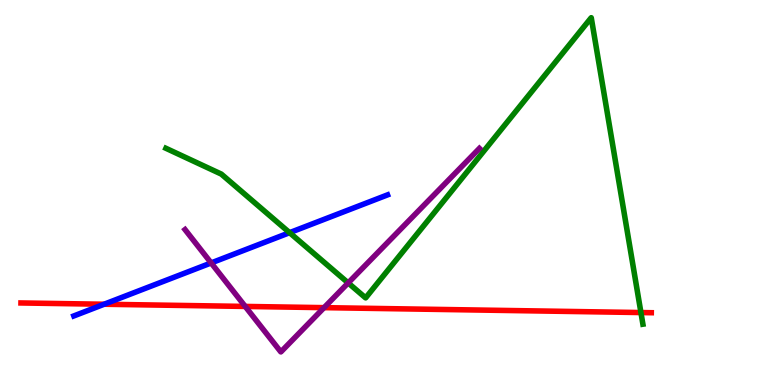[{'lines': ['blue', 'red'], 'intersections': [{'x': 1.34, 'y': 2.1}]}, {'lines': ['green', 'red'], 'intersections': [{'x': 8.27, 'y': 1.88}]}, {'lines': ['purple', 'red'], 'intersections': [{'x': 3.16, 'y': 2.04}, {'x': 4.18, 'y': 2.01}]}, {'lines': ['blue', 'green'], 'intersections': [{'x': 3.74, 'y': 3.96}]}, {'lines': ['blue', 'purple'], 'intersections': [{'x': 2.72, 'y': 3.17}]}, {'lines': ['green', 'purple'], 'intersections': [{'x': 4.49, 'y': 2.65}]}]